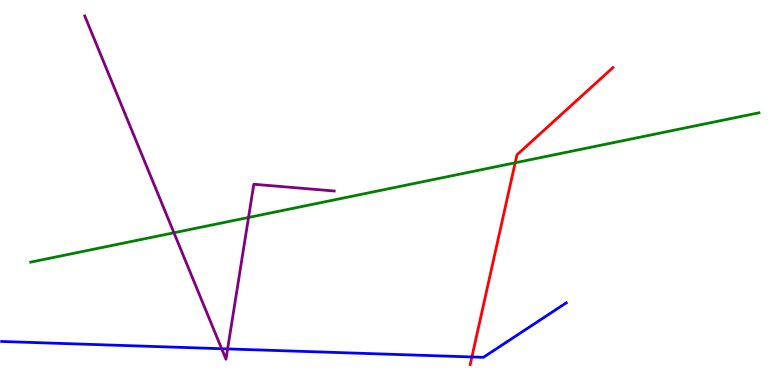[{'lines': ['blue', 'red'], 'intersections': [{'x': 6.09, 'y': 0.728}]}, {'lines': ['green', 'red'], 'intersections': [{'x': 6.65, 'y': 5.77}]}, {'lines': ['purple', 'red'], 'intersections': []}, {'lines': ['blue', 'green'], 'intersections': []}, {'lines': ['blue', 'purple'], 'intersections': [{'x': 2.86, 'y': 0.942}, {'x': 2.94, 'y': 0.937}]}, {'lines': ['green', 'purple'], 'intersections': [{'x': 2.24, 'y': 3.95}, {'x': 3.21, 'y': 4.35}]}]